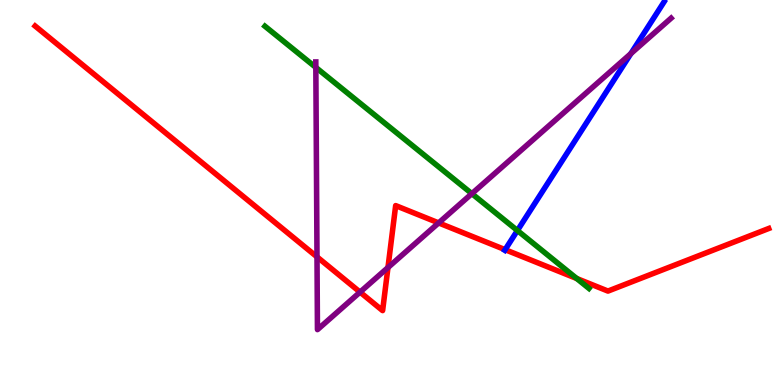[{'lines': ['blue', 'red'], 'intersections': [{'x': 6.52, 'y': 3.51}]}, {'lines': ['green', 'red'], 'intersections': [{'x': 7.44, 'y': 2.77}]}, {'lines': ['purple', 'red'], 'intersections': [{'x': 4.09, 'y': 3.33}, {'x': 4.65, 'y': 2.41}, {'x': 5.01, 'y': 3.05}, {'x': 5.66, 'y': 4.21}]}, {'lines': ['blue', 'green'], 'intersections': [{'x': 6.68, 'y': 4.01}]}, {'lines': ['blue', 'purple'], 'intersections': [{'x': 8.14, 'y': 8.61}]}, {'lines': ['green', 'purple'], 'intersections': [{'x': 4.08, 'y': 8.25}, {'x': 6.09, 'y': 4.97}]}]